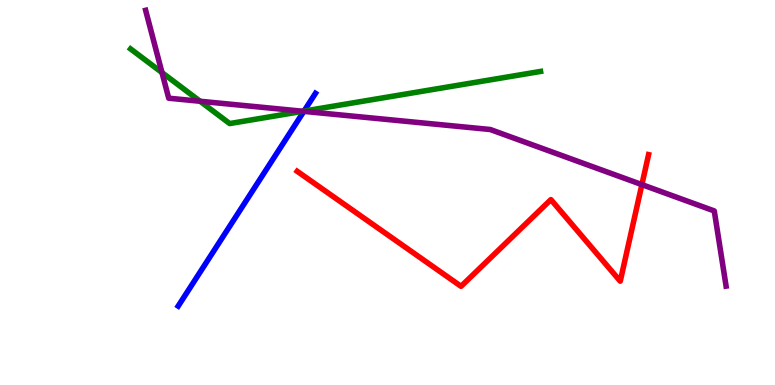[{'lines': ['blue', 'red'], 'intersections': []}, {'lines': ['green', 'red'], 'intersections': []}, {'lines': ['purple', 'red'], 'intersections': [{'x': 8.28, 'y': 5.2}]}, {'lines': ['blue', 'green'], 'intersections': [{'x': 3.92, 'y': 7.11}]}, {'lines': ['blue', 'purple'], 'intersections': [{'x': 3.92, 'y': 7.11}]}, {'lines': ['green', 'purple'], 'intersections': [{'x': 2.09, 'y': 8.12}, {'x': 2.58, 'y': 7.37}, {'x': 3.91, 'y': 7.11}]}]